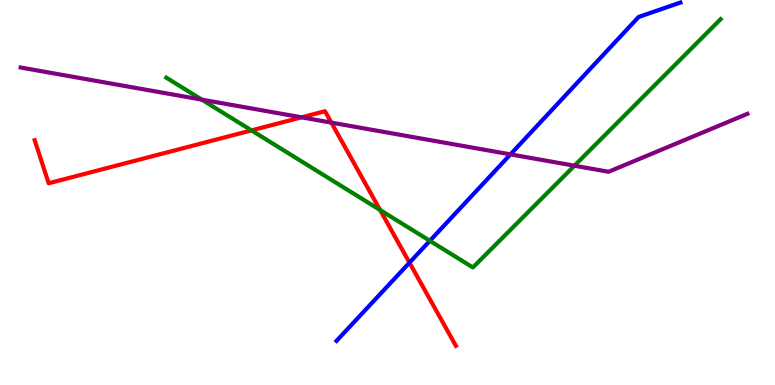[{'lines': ['blue', 'red'], 'intersections': [{'x': 5.28, 'y': 3.18}]}, {'lines': ['green', 'red'], 'intersections': [{'x': 3.24, 'y': 6.61}, {'x': 4.9, 'y': 4.55}]}, {'lines': ['purple', 'red'], 'intersections': [{'x': 3.89, 'y': 6.95}, {'x': 4.28, 'y': 6.82}]}, {'lines': ['blue', 'green'], 'intersections': [{'x': 5.55, 'y': 3.75}]}, {'lines': ['blue', 'purple'], 'intersections': [{'x': 6.59, 'y': 5.99}]}, {'lines': ['green', 'purple'], 'intersections': [{'x': 2.6, 'y': 7.41}, {'x': 7.41, 'y': 5.7}]}]